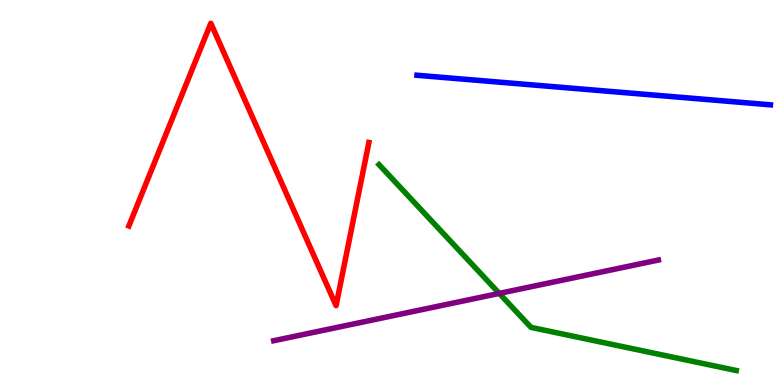[{'lines': ['blue', 'red'], 'intersections': []}, {'lines': ['green', 'red'], 'intersections': []}, {'lines': ['purple', 'red'], 'intersections': []}, {'lines': ['blue', 'green'], 'intersections': []}, {'lines': ['blue', 'purple'], 'intersections': []}, {'lines': ['green', 'purple'], 'intersections': [{'x': 6.44, 'y': 2.38}]}]